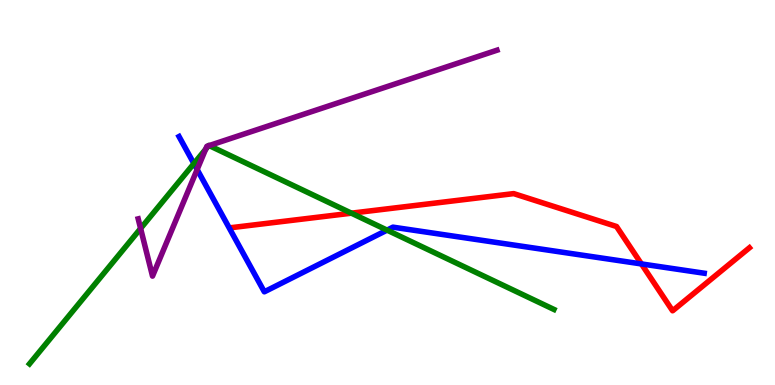[{'lines': ['blue', 'red'], 'intersections': [{'x': 8.28, 'y': 3.14}]}, {'lines': ['green', 'red'], 'intersections': [{'x': 4.53, 'y': 4.46}]}, {'lines': ['purple', 'red'], 'intersections': []}, {'lines': ['blue', 'green'], 'intersections': [{'x': 2.5, 'y': 5.75}, {'x': 4.99, 'y': 4.02}]}, {'lines': ['blue', 'purple'], 'intersections': [{'x': 2.54, 'y': 5.6}]}, {'lines': ['green', 'purple'], 'intersections': [{'x': 1.81, 'y': 4.07}, {'x': 2.65, 'y': 6.12}, {'x': 2.69, 'y': 6.21}, {'x': 2.7, 'y': 6.22}]}]